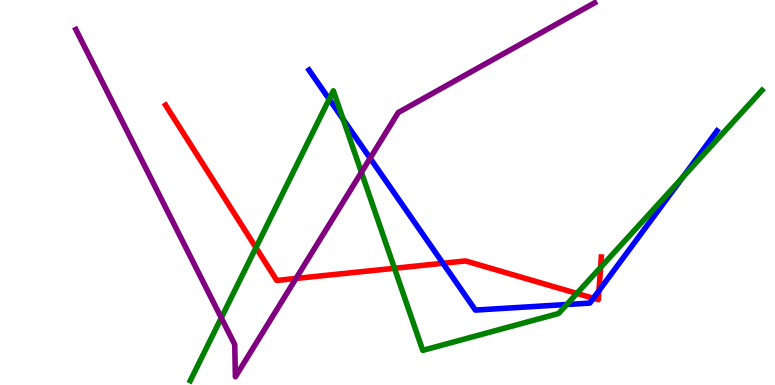[{'lines': ['blue', 'red'], 'intersections': [{'x': 5.72, 'y': 3.16}, {'x': 7.66, 'y': 2.25}, {'x': 7.73, 'y': 2.45}]}, {'lines': ['green', 'red'], 'intersections': [{'x': 3.3, 'y': 3.57}, {'x': 5.09, 'y': 3.03}, {'x': 7.44, 'y': 2.38}, {'x': 7.75, 'y': 3.05}]}, {'lines': ['purple', 'red'], 'intersections': [{'x': 3.82, 'y': 2.77}]}, {'lines': ['blue', 'green'], 'intersections': [{'x': 4.25, 'y': 7.42}, {'x': 4.43, 'y': 6.9}, {'x': 7.31, 'y': 2.09}, {'x': 8.81, 'y': 5.4}]}, {'lines': ['blue', 'purple'], 'intersections': [{'x': 4.78, 'y': 5.89}]}, {'lines': ['green', 'purple'], 'intersections': [{'x': 2.86, 'y': 1.74}, {'x': 4.66, 'y': 5.52}]}]